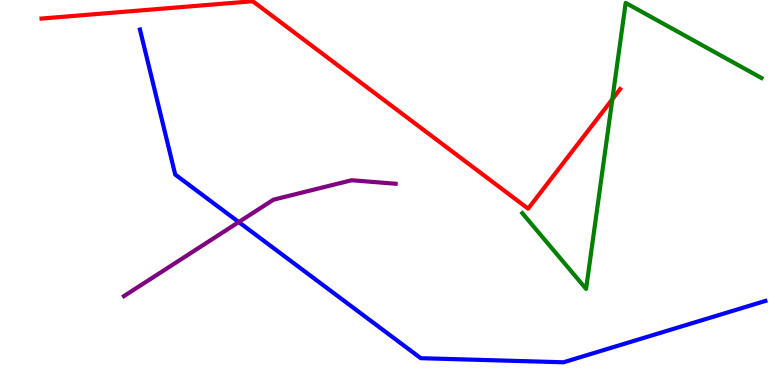[{'lines': ['blue', 'red'], 'intersections': []}, {'lines': ['green', 'red'], 'intersections': [{'x': 7.9, 'y': 7.42}]}, {'lines': ['purple', 'red'], 'intersections': []}, {'lines': ['blue', 'green'], 'intersections': []}, {'lines': ['blue', 'purple'], 'intersections': [{'x': 3.08, 'y': 4.23}]}, {'lines': ['green', 'purple'], 'intersections': []}]